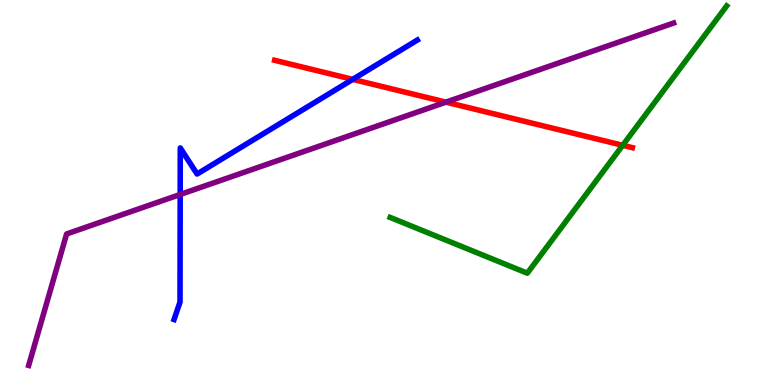[{'lines': ['blue', 'red'], 'intersections': [{'x': 4.55, 'y': 7.94}]}, {'lines': ['green', 'red'], 'intersections': [{'x': 8.03, 'y': 6.23}]}, {'lines': ['purple', 'red'], 'intersections': [{'x': 5.75, 'y': 7.35}]}, {'lines': ['blue', 'green'], 'intersections': []}, {'lines': ['blue', 'purple'], 'intersections': [{'x': 2.33, 'y': 4.95}]}, {'lines': ['green', 'purple'], 'intersections': []}]